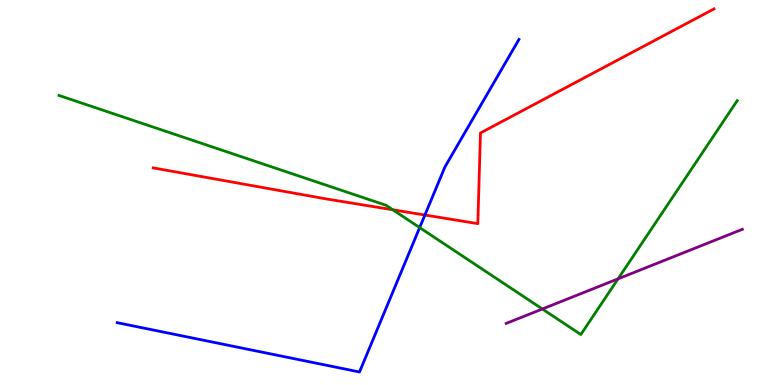[{'lines': ['blue', 'red'], 'intersections': [{'x': 5.48, 'y': 4.42}]}, {'lines': ['green', 'red'], 'intersections': [{'x': 5.07, 'y': 4.55}]}, {'lines': ['purple', 'red'], 'intersections': []}, {'lines': ['blue', 'green'], 'intersections': [{'x': 5.42, 'y': 4.09}]}, {'lines': ['blue', 'purple'], 'intersections': []}, {'lines': ['green', 'purple'], 'intersections': [{'x': 7.0, 'y': 1.97}, {'x': 7.98, 'y': 2.76}]}]